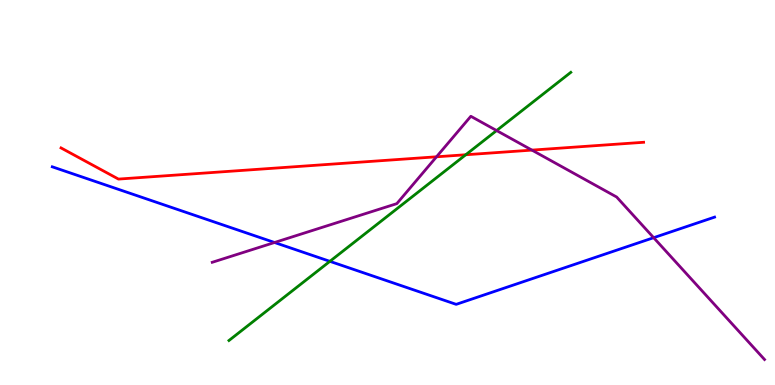[{'lines': ['blue', 'red'], 'intersections': []}, {'lines': ['green', 'red'], 'intersections': [{'x': 6.01, 'y': 5.98}]}, {'lines': ['purple', 'red'], 'intersections': [{'x': 5.63, 'y': 5.93}, {'x': 6.86, 'y': 6.1}]}, {'lines': ['blue', 'green'], 'intersections': [{'x': 4.26, 'y': 3.21}]}, {'lines': ['blue', 'purple'], 'intersections': [{'x': 3.54, 'y': 3.7}, {'x': 8.43, 'y': 3.83}]}, {'lines': ['green', 'purple'], 'intersections': [{'x': 6.41, 'y': 6.61}]}]